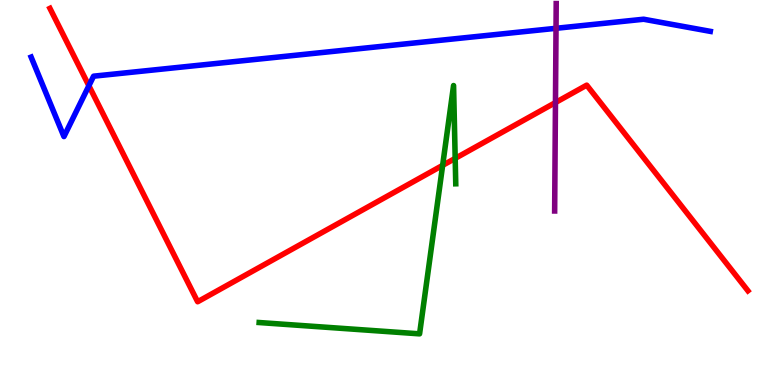[{'lines': ['blue', 'red'], 'intersections': [{'x': 1.15, 'y': 7.77}]}, {'lines': ['green', 'red'], 'intersections': [{'x': 5.71, 'y': 5.7}, {'x': 5.87, 'y': 5.89}]}, {'lines': ['purple', 'red'], 'intersections': [{'x': 7.17, 'y': 7.34}]}, {'lines': ['blue', 'green'], 'intersections': []}, {'lines': ['blue', 'purple'], 'intersections': [{'x': 7.17, 'y': 9.26}]}, {'lines': ['green', 'purple'], 'intersections': []}]